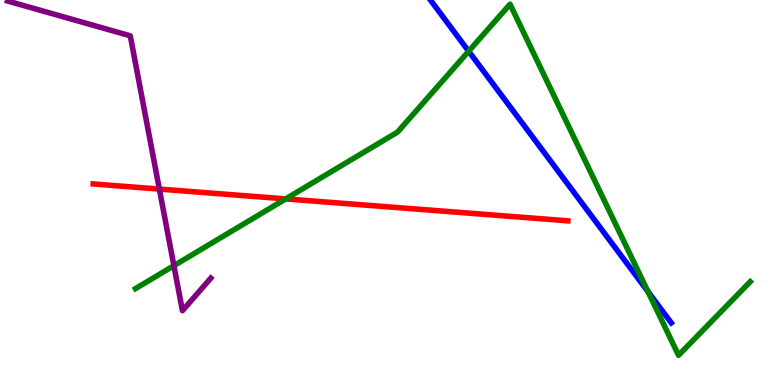[{'lines': ['blue', 'red'], 'intersections': []}, {'lines': ['green', 'red'], 'intersections': [{'x': 3.69, 'y': 4.83}]}, {'lines': ['purple', 'red'], 'intersections': [{'x': 2.06, 'y': 5.09}]}, {'lines': ['blue', 'green'], 'intersections': [{'x': 6.05, 'y': 8.67}, {'x': 8.36, 'y': 2.43}]}, {'lines': ['blue', 'purple'], 'intersections': []}, {'lines': ['green', 'purple'], 'intersections': [{'x': 2.24, 'y': 3.1}]}]